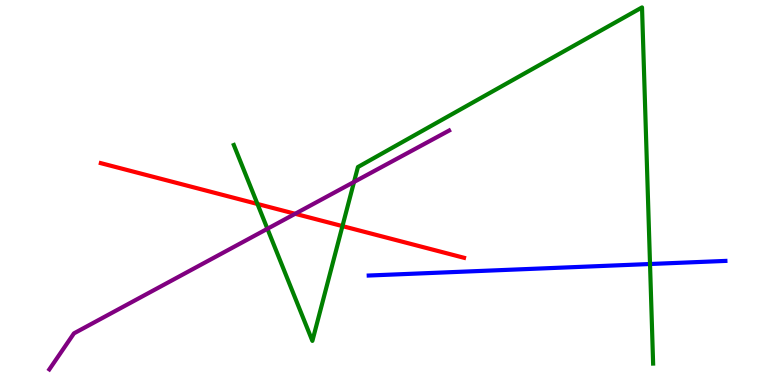[{'lines': ['blue', 'red'], 'intersections': []}, {'lines': ['green', 'red'], 'intersections': [{'x': 3.32, 'y': 4.7}, {'x': 4.42, 'y': 4.13}]}, {'lines': ['purple', 'red'], 'intersections': [{'x': 3.81, 'y': 4.45}]}, {'lines': ['blue', 'green'], 'intersections': [{'x': 8.39, 'y': 3.14}]}, {'lines': ['blue', 'purple'], 'intersections': []}, {'lines': ['green', 'purple'], 'intersections': [{'x': 3.45, 'y': 4.06}, {'x': 4.57, 'y': 5.27}]}]